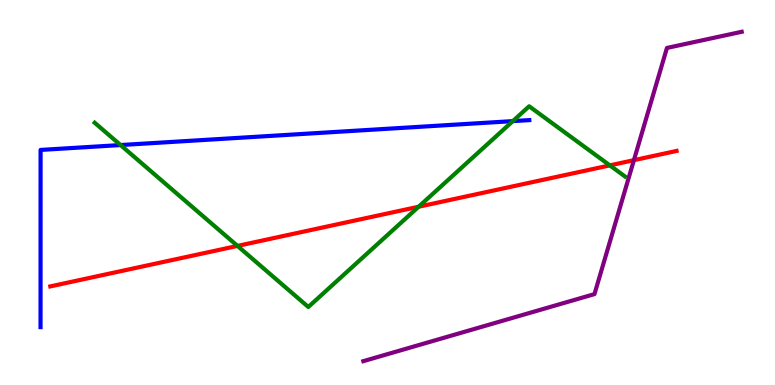[{'lines': ['blue', 'red'], 'intersections': []}, {'lines': ['green', 'red'], 'intersections': [{'x': 3.06, 'y': 3.61}, {'x': 5.4, 'y': 4.63}, {'x': 7.87, 'y': 5.7}]}, {'lines': ['purple', 'red'], 'intersections': [{'x': 8.18, 'y': 5.84}]}, {'lines': ['blue', 'green'], 'intersections': [{'x': 1.56, 'y': 6.23}, {'x': 6.62, 'y': 6.85}]}, {'lines': ['blue', 'purple'], 'intersections': []}, {'lines': ['green', 'purple'], 'intersections': []}]